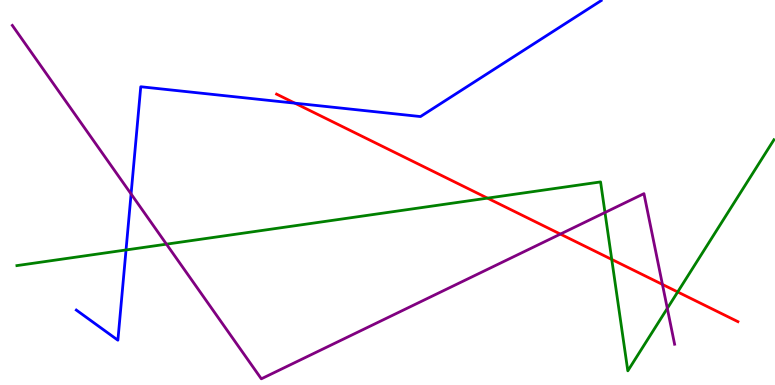[{'lines': ['blue', 'red'], 'intersections': [{'x': 3.81, 'y': 7.32}]}, {'lines': ['green', 'red'], 'intersections': [{'x': 6.29, 'y': 4.85}, {'x': 7.89, 'y': 3.26}, {'x': 8.74, 'y': 2.42}]}, {'lines': ['purple', 'red'], 'intersections': [{'x': 7.23, 'y': 3.92}, {'x': 8.55, 'y': 2.61}]}, {'lines': ['blue', 'green'], 'intersections': [{'x': 1.63, 'y': 3.51}]}, {'lines': ['blue', 'purple'], 'intersections': [{'x': 1.69, 'y': 4.96}]}, {'lines': ['green', 'purple'], 'intersections': [{'x': 2.15, 'y': 3.66}, {'x': 7.81, 'y': 4.48}, {'x': 8.61, 'y': 1.99}]}]